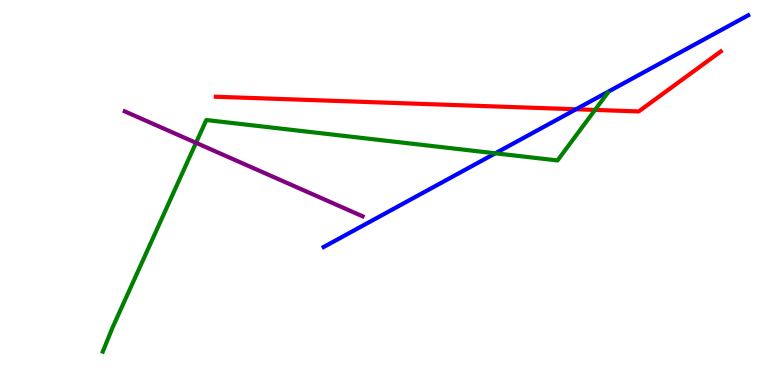[{'lines': ['blue', 'red'], 'intersections': [{'x': 7.43, 'y': 7.16}]}, {'lines': ['green', 'red'], 'intersections': [{'x': 7.68, 'y': 7.14}]}, {'lines': ['purple', 'red'], 'intersections': []}, {'lines': ['blue', 'green'], 'intersections': [{'x': 6.39, 'y': 6.02}]}, {'lines': ['blue', 'purple'], 'intersections': []}, {'lines': ['green', 'purple'], 'intersections': [{'x': 2.53, 'y': 6.29}]}]